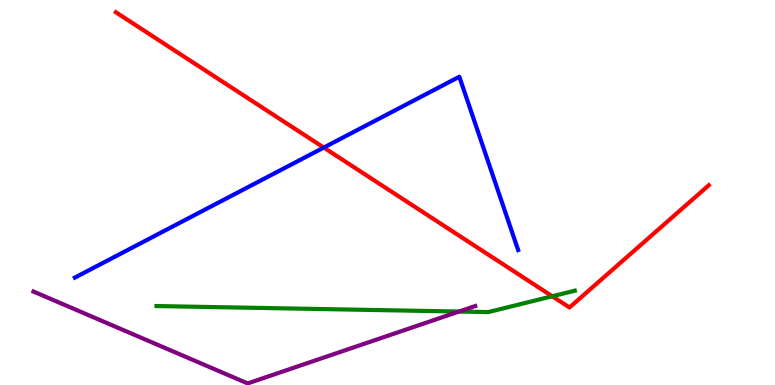[{'lines': ['blue', 'red'], 'intersections': [{'x': 4.18, 'y': 6.17}]}, {'lines': ['green', 'red'], 'intersections': [{'x': 7.13, 'y': 2.3}]}, {'lines': ['purple', 'red'], 'intersections': []}, {'lines': ['blue', 'green'], 'intersections': []}, {'lines': ['blue', 'purple'], 'intersections': []}, {'lines': ['green', 'purple'], 'intersections': [{'x': 5.92, 'y': 1.91}]}]